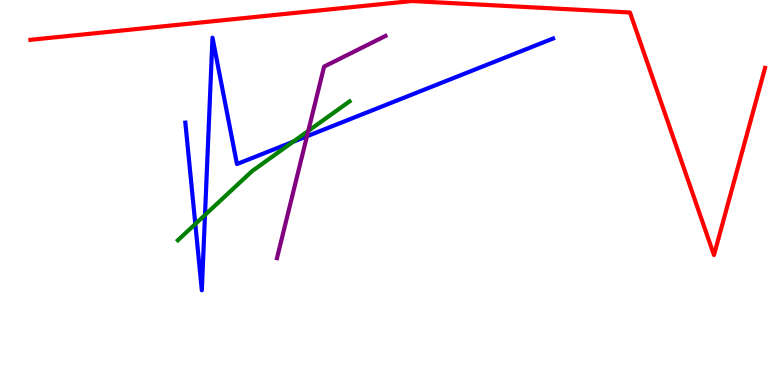[{'lines': ['blue', 'red'], 'intersections': []}, {'lines': ['green', 'red'], 'intersections': []}, {'lines': ['purple', 'red'], 'intersections': []}, {'lines': ['blue', 'green'], 'intersections': [{'x': 2.52, 'y': 4.18}, {'x': 2.65, 'y': 4.42}, {'x': 3.78, 'y': 6.32}]}, {'lines': ['blue', 'purple'], 'intersections': [{'x': 3.96, 'y': 6.46}]}, {'lines': ['green', 'purple'], 'intersections': [{'x': 3.98, 'y': 6.6}]}]